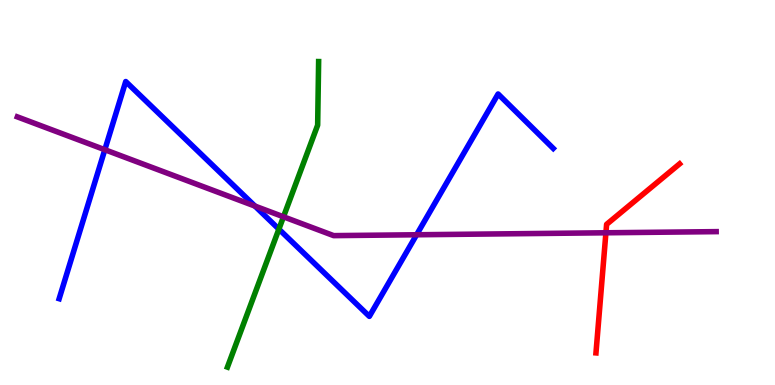[{'lines': ['blue', 'red'], 'intersections': []}, {'lines': ['green', 'red'], 'intersections': []}, {'lines': ['purple', 'red'], 'intersections': [{'x': 7.82, 'y': 3.95}]}, {'lines': ['blue', 'green'], 'intersections': [{'x': 3.6, 'y': 4.05}]}, {'lines': ['blue', 'purple'], 'intersections': [{'x': 1.35, 'y': 6.11}, {'x': 3.29, 'y': 4.65}, {'x': 5.38, 'y': 3.9}]}, {'lines': ['green', 'purple'], 'intersections': [{'x': 3.66, 'y': 4.37}]}]